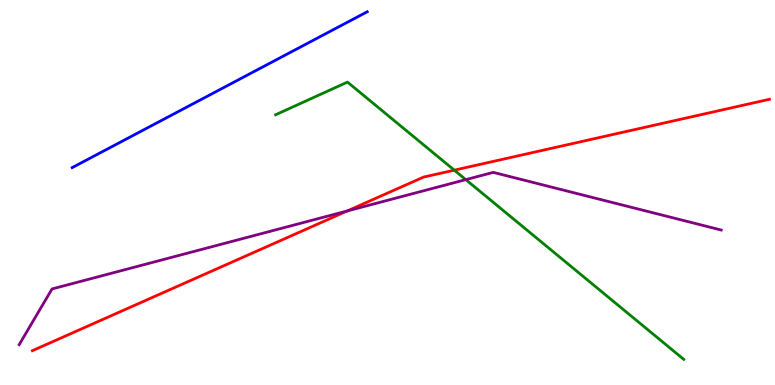[{'lines': ['blue', 'red'], 'intersections': []}, {'lines': ['green', 'red'], 'intersections': [{'x': 5.86, 'y': 5.58}]}, {'lines': ['purple', 'red'], 'intersections': [{'x': 4.48, 'y': 4.52}]}, {'lines': ['blue', 'green'], 'intersections': []}, {'lines': ['blue', 'purple'], 'intersections': []}, {'lines': ['green', 'purple'], 'intersections': [{'x': 6.01, 'y': 5.33}]}]